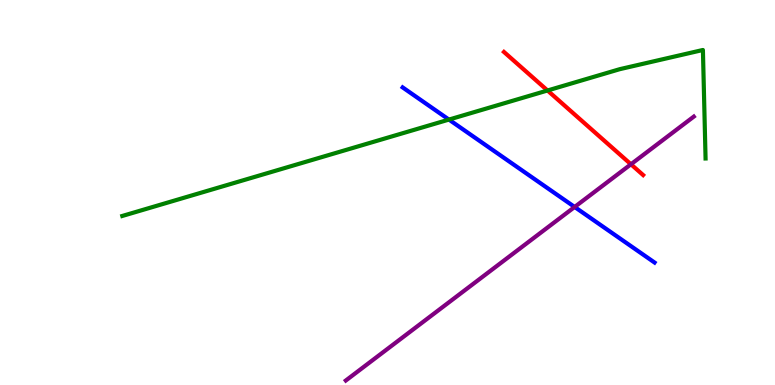[{'lines': ['blue', 'red'], 'intersections': []}, {'lines': ['green', 'red'], 'intersections': [{'x': 7.06, 'y': 7.65}]}, {'lines': ['purple', 'red'], 'intersections': [{'x': 8.14, 'y': 5.73}]}, {'lines': ['blue', 'green'], 'intersections': [{'x': 5.79, 'y': 6.89}]}, {'lines': ['blue', 'purple'], 'intersections': [{'x': 7.41, 'y': 4.62}]}, {'lines': ['green', 'purple'], 'intersections': []}]